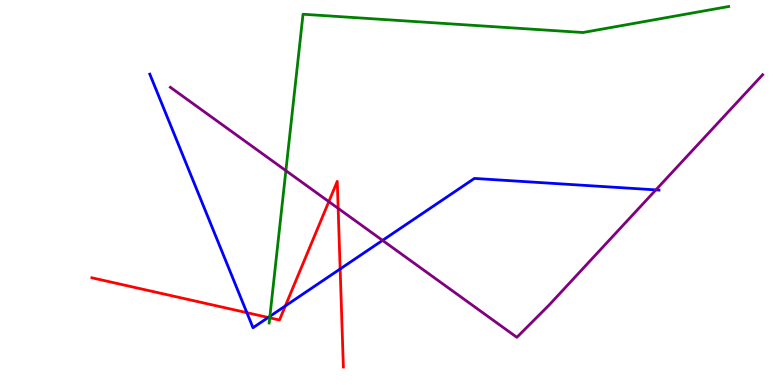[{'lines': ['blue', 'red'], 'intersections': [{'x': 3.19, 'y': 1.88}, {'x': 3.46, 'y': 1.75}, {'x': 3.68, 'y': 2.05}, {'x': 4.39, 'y': 3.01}]}, {'lines': ['green', 'red'], 'intersections': [{'x': 3.48, 'y': 1.74}]}, {'lines': ['purple', 'red'], 'intersections': [{'x': 4.24, 'y': 4.76}, {'x': 4.36, 'y': 4.59}]}, {'lines': ['blue', 'green'], 'intersections': [{'x': 3.48, 'y': 1.78}]}, {'lines': ['blue', 'purple'], 'intersections': [{'x': 4.94, 'y': 3.76}, {'x': 8.46, 'y': 5.07}]}, {'lines': ['green', 'purple'], 'intersections': [{'x': 3.69, 'y': 5.57}]}]